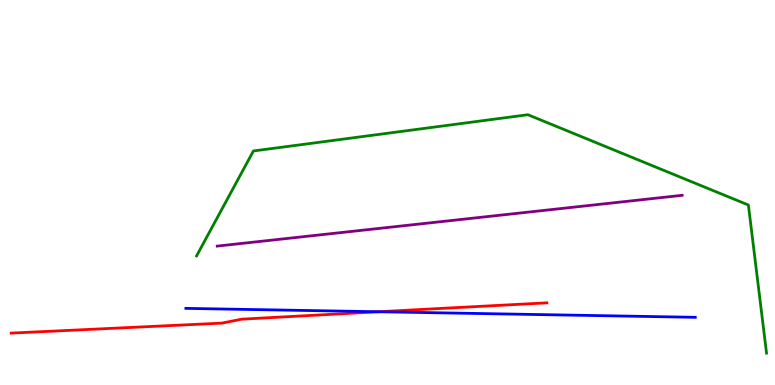[{'lines': ['blue', 'red'], 'intersections': [{'x': 4.89, 'y': 1.9}]}, {'lines': ['green', 'red'], 'intersections': []}, {'lines': ['purple', 'red'], 'intersections': []}, {'lines': ['blue', 'green'], 'intersections': []}, {'lines': ['blue', 'purple'], 'intersections': []}, {'lines': ['green', 'purple'], 'intersections': []}]